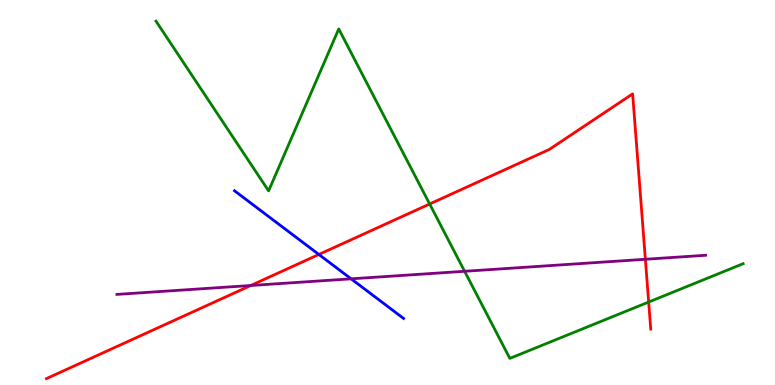[{'lines': ['blue', 'red'], 'intersections': [{'x': 4.11, 'y': 3.39}]}, {'lines': ['green', 'red'], 'intersections': [{'x': 5.54, 'y': 4.7}, {'x': 8.37, 'y': 2.15}]}, {'lines': ['purple', 'red'], 'intersections': [{'x': 3.24, 'y': 2.58}, {'x': 8.33, 'y': 3.27}]}, {'lines': ['blue', 'green'], 'intersections': []}, {'lines': ['blue', 'purple'], 'intersections': [{'x': 4.53, 'y': 2.76}]}, {'lines': ['green', 'purple'], 'intersections': [{'x': 5.99, 'y': 2.95}]}]